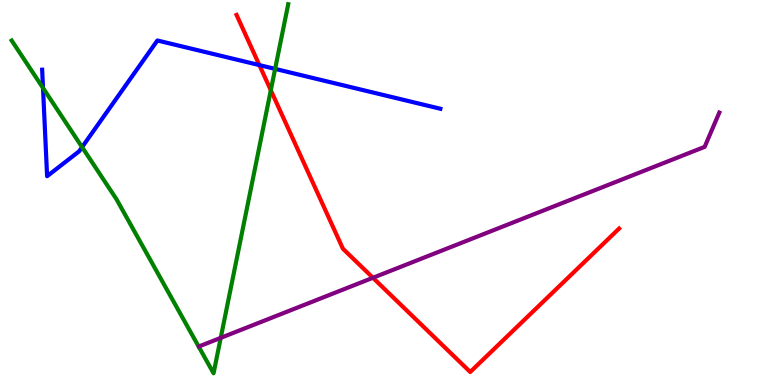[{'lines': ['blue', 'red'], 'intersections': [{'x': 3.35, 'y': 8.31}]}, {'lines': ['green', 'red'], 'intersections': [{'x': 3.49, 'y': 7.66}]}, {'lines': ['purple', 'red'], 'intersections': [{'x': 4.81, 'y': 2.78}]}, {'lines': ['blue', 'green'], 'intersections': [{'x': 0.555, 'y': 7.71}, {'x': 1.06, 'y': 6.18}, {'x': 3.55, 'y': 8.21}]}, {'lines': ['blue', 'purple'], 'intersections': []}, {'lines': ['green', 'purple'], 'intersections': [{'x': 2.85, 'y': 1.22}]}]